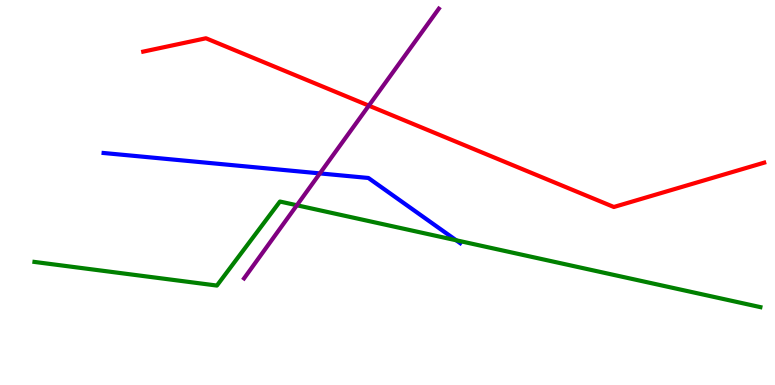[{'lines': ['blue', 'red'], 'intersections': []}, {'lines': ['green', 'red'], 'intersections': []}, {'lines': ['purple', 'red'], 'intersections': [{'x': 4.76, 'y': 7.26}]}, {'lines': ['blue', 'green'], 'intersections': [{'x': 5.89, 'y': 3.76}]}, {'lines': ['blue', 'purple'], 'intersections': [{'x': 4.13, 'y': 5.5}]}, {'lines': ['green', 'purple'], 'intersections': [{'x': 3.83, 'y': 4.67}]}]